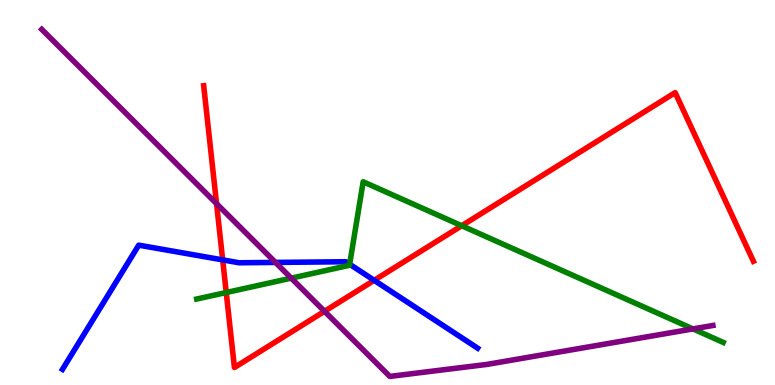[{'lines': ['blue', 'red'], 'intersections': [{'x': 2.87, 'y': 3.25}, {'x': 4.83, 'y': 2.72}]}, {'lines': ['green', 'red'], 'intersections': [{'x': 2.92, 'y': 2.4}, {'x': 5.96, 'y': 4.14}]}, {'lines': ['purple', 'red'], 'intersections': [{'x': 2.79, 'y': 4.71}, {'x': 4.19, 'y': 1.91}]}, {'lines': ['blue', 'green'], 'intersections': [{'x': 4.51, 'y': 3.14}]}, {'lines': ['blue', 'purple'], 'intersections': [{'x': 3.55, 'y': 3.18}]}, {'lines': ['green', 'purple'], 'intersections': [{'x': 3.76, 'y': 2.78}, {'x': 8.94, 'y': 1.46}]}]